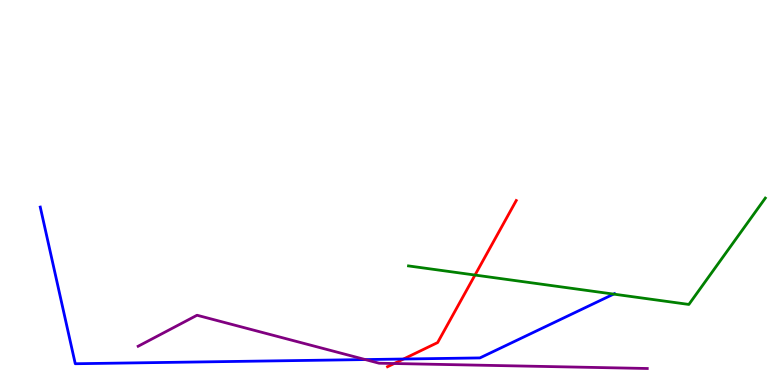[{'lines': ['blue', 'red'], 'intersections': [{'x': 5.21, 'y': 0.675}]}, {'lines': ['green', 'red'], 'intersections': [{'x': 6.13, 'y': 2.86}]}, {'lines': ['purple', 'red'], 'intersections': [{'x': 5.09, 'y': 0.558}]}, {'lines': ['blue', 'green'], 'intersections': [{'x': 7.92, 'y': 2.36}]}, {'lines': ['blue', 'purple'], 'intersections': [{'x': 4.71, 'y': 0.661}]}, {'lines': ['green', 'purple'], 'intersections': []}]